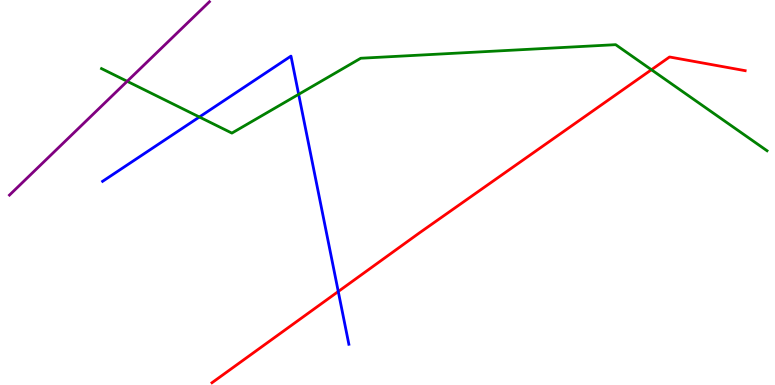[{'lines': ['blue', 'red'], 'intersections': [{'x': 4.36, 'y': 2.43}]}, {'lines': ['green', 'red'], 'intersections': [{'x': 8.41, 'y': 8.19}]}, {'lines': ['purple', 'red'], 'intersections': []}, {'lines': ['blue', 'green'], 'intersections': [{'x': 2.57, 'y': 6.96}, {'x': 3.85, 'y': 7.55}]}, {'lines': ['blue', 'purple'], 'intersections': []}, {'lines': ['green', 'purple'], 'intersections': [{'x': 1.64, 'y': 7.89}]}]